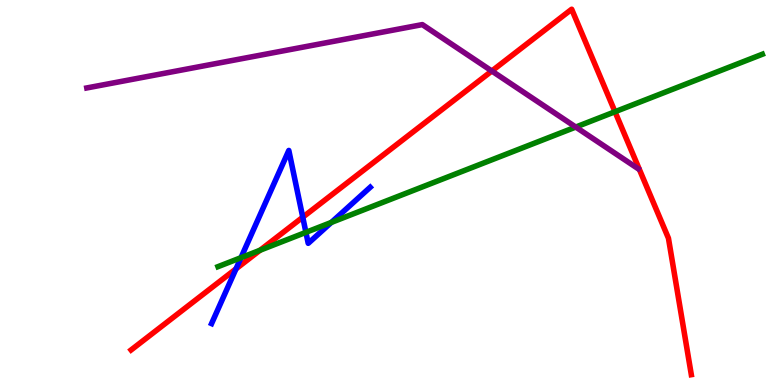[{'lines': ['blue', 'red'], 'intersections': [{'x': 3.05, 'y': 3.02}, {'x': 3.91, 'y': 4.36}]}, {'lines': ['green', 'red'], 'intersections': [{'x': 3.36, 'y': 3.5}, {'x': 7.94, 'y': 7.1}]}, {'lines': ['purple', 'red'], 'intersections': [{'x': 6.35, 'y': 8.16}]}, {'lines': ['blue', 'green'], 'intersections': [{'x': 3.11, 'y': 3.31}, {'x': 3.95, 'y': 3.97}, {'x': 4.27, 'y': 4.22}]}, {'lines': ['blue', 'purple'], 'intersections': []}, {'lines': ['green', 'purple'], 'intersections': [{'x': 7.43, 'y': 6.7}]}]